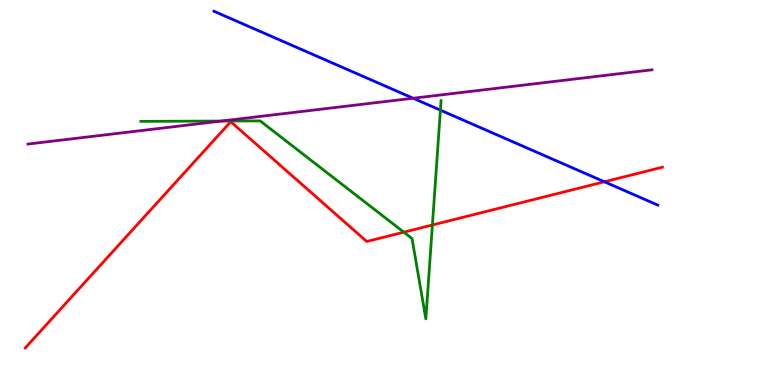[{'lines': ['blue', 'red'], 'intersections': [{'x': 7.8, 'y': 5.28}]}, {'lines': ['green', 'red'], 'intersections': [{'x': 5.21, 'y': 3.97}, {'x': 5.58, 'y': 4.16}]}, {'lines': ['purple', 'red'], 'intersections': []}, {'lines': ['blue', 'green'], 'intersections': [{'x': 5.68, 'y': 7.14}]}, {'lines': ['blue', 'purple'], 'intersections': [{'x': 5.33, 'y': 7.45}]}, {'lines': ['green', 'purple'], 'intersections': [{'x': 2.86, 'y': 6.86}]}]